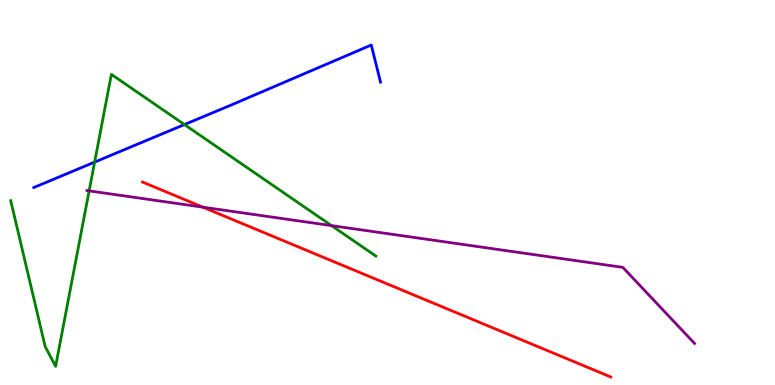[{'lines': ['blue', 'red'], 'intersections': []}, {'lines': ['green', 'red'], 'intersections': []}, {'lines': ['purple', 'red'], 'intersections': [{'x': 2.62, 'y': 4.62}]}, {'lines': ['blue', 'green'], 'intersections': [{'x': 1.22, 'y': 5.79}, {'x': 2.38, 'y': 6.76}]}, {'lines': ['blue', 'purple'], 'intersections': []}, {'lines': ['green', 'purple'], 'intersections': [{'x': 1.15, 'y': 5.04}, {'x': 4.28, 'y': 4.14}]}]